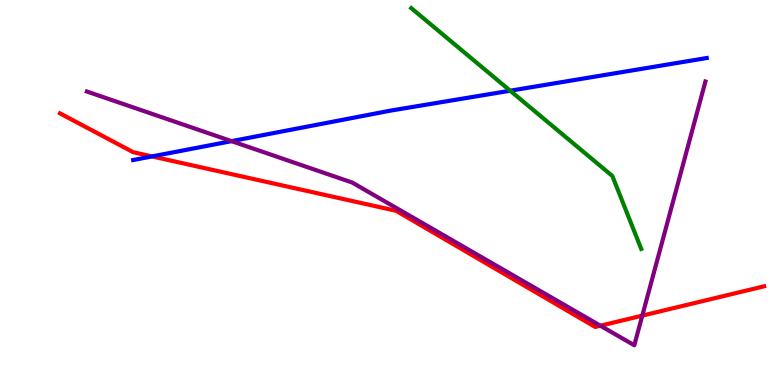[{'lines': ['blue', 'red'], 'intersections': [{'x': 1.96, 'y': 5.94}]}, {'lines': ['green', 'red'], 'intersections': []}, {'lines': ['purple', 'red'], 'intersections': [{'x': 7.75, 'y': 1.54}, {'x': 8.29, 'y': 1.8}]}, {'lines': ['blue', 'green'], 'intersections': [{'x': 6.58, 'y': 7.64}]}, {'lines': ['blue', 'purple'], 'intersections': [{'x': 2.99, 'y': 6.33}]}, {'lines': ['green', 'purple'], 'intersections': []}]